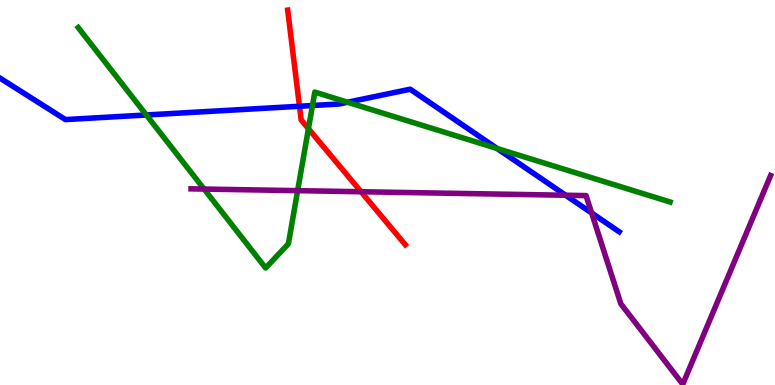[{'lines': ['blue', 'red'], 'intersections': [{'x': 3.86, 'y': 7.24}]}, {'lines': ['green', 'red'], 'intersections': [{'x': 3.98, 'y': 6.66}]}, {'lines': ['purple', 'red'], 'intersections': [{'x': 4.66, 'y': 5.02}]}, {'lines': ['blue', 'green'], 'intersections': [{'x': 1.89, 'y': 7.01}, {'x': 4.03, 'y': 7.26}, {'x': 4.48, 'y': 7.34}, {'x': 6.41, 'y': 6.14}]}, {'lines': ['blue', 'purple'], 'intersections': [{'x': 7.3, 'y': 4.93}, {'x': 7.63, 'y': 4.47}]}, {'lines': ['green', 'purple'], 'intersections': [{'x': 2.63, 'y': 5.09}, {'x': 3.84, 'y': 5.05}]}]